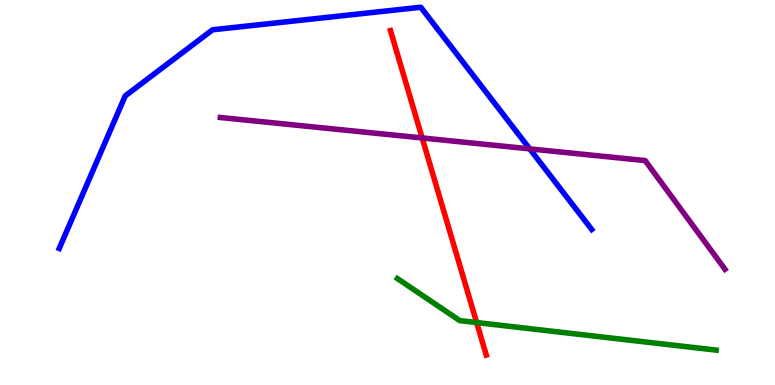[{'lines': ['blue', 'red'], 'intersections': []}, {'lines': ['green', 'red'], 'intersections': [{'x': 6.15, 'y': 1.62}]}, {'lines': ['purple', 'red'], 'intersections': [{'x': 5.45, 'y': 6.42}]}, {'lines': ['blue', 'green'], 'intersections': []}, {'lines': ['blue', 'purple'], 'intersections': [{'x': 6.84, 'y': 6.13}]}, {'lines': ['green', 'purple'], 'intersections': []}]